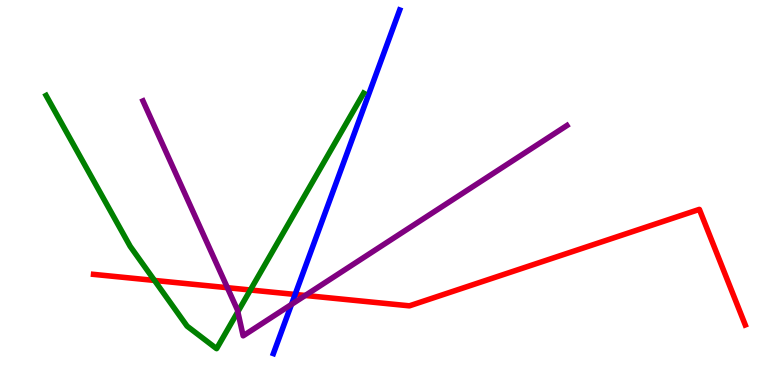[{'lines': ['blue', 'red'], 'intersections': [{'x': 3.81, 'y': 2.35}]}, {'lines': ['green', 'red'], 'intersections': [{'x': 1.99, 'y': 2.72}, {'x': 3.23, 'y': 2.47}]}, {'lines': ['purple', 'red'], 'intersections': [{'x': 2.93, 'y': 2.53}, {'x': 3.94, 'y': 2.33}]}, {'lines': ['blue', 'green'], 'intersections': []}, {'lines': ['blue', 'purple'], 'intersections': [{'x': 3.76, 'y': 2.09}]}, {'lines': ['green', 'purple'], 'intersections': [{'x': 3.07, 'y': 1.9}]}]